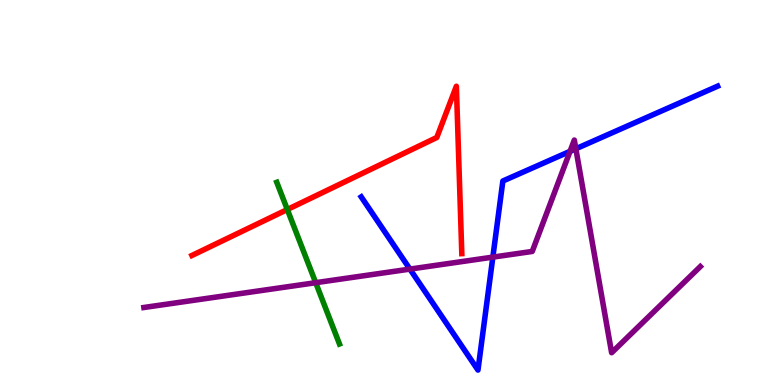[{'lines': ['blue', 'red'], 'intersections': []}, {'lines': ['green', 'red'], 'intersections': [{'x': 3.71, 'y': 4.56}]}, {'lines': ['purple', 'red'], 'intersections': []}, {'lines': ['blue', 'green'], 'intersections': []}, {'lines': ['blue', 'purple'], 'intersections': [{'x': 5.29, 'y': 3.01}, {'x': 6.36, 'y': 3.32}, {'x': 7.36, 'y': 6.07}, {'x': 7.43, 'y': 6.14}]}, {'lines': ['green', 'purple'], 'intersections': [{'x': 4.07, 'y': 2.66}]}]